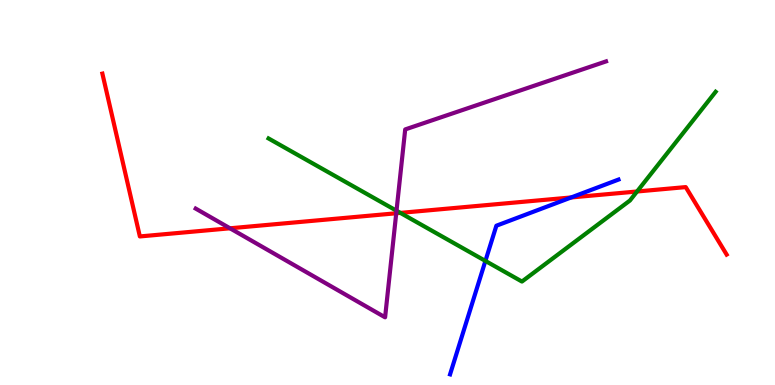[{'lines': ['blue', 'red'], 'intersections': [{'x': 7.37, 'y': 4.87}]}, {'lines': ['green', 'red'], 'intersections': [{'x': 5.17, 'y': 4.47}, {'x': 8.22, 'y': 5.03}]}, {'lines': ['purple', 'red'], 'intersections': [{'x': 2.97, 'y': 4.07}, {'x': 5.11, 'y': 4.46}]}, {'lines': ['blue', 'green'], 'intersections': [{'x': 6.26, 'y': 3.22}]}, {'lines': ['blue', 'purple'], 'intersections': []}, {'lines': ['green', 'purple'], 'intersections': [{'x': 5.12, 'y': 4.53}]}]